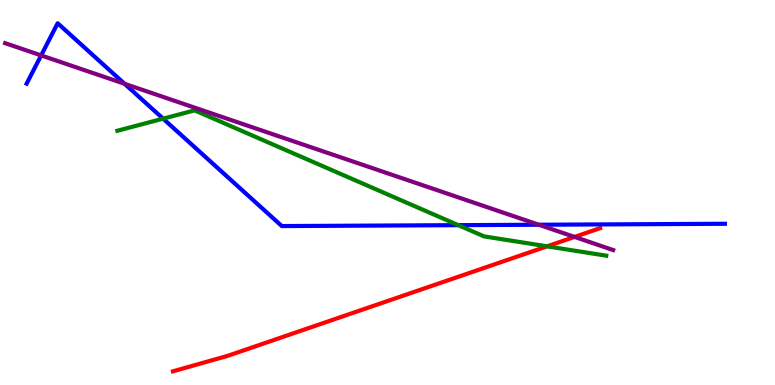[{'lines': ['blue', 'red'], 'intersections': []}, {'lines': ['green', 'red'], 'intersections': [{'x': 7.06, 'y': 3.6}]}, {'lines': ['purple', 'red'], 'intersections': [{'x': 7.41, 'y': 3.85}]}, {'lines': ['blue', 'green'], 'intersections': [{'x': 2.1, 'y': 6.92}, {'x': 5.91, 'y': 4.15}]}, {'lines': ['blue', 'purple'], 'intersections': [{'x': 0.531, 'y': 8.56}, {'x': 1.61, 'y': 7.82}, {'x': 6.95, 'y': 4.16}]}, {'lines': ['green', 'purple'], 'intersections': []}]